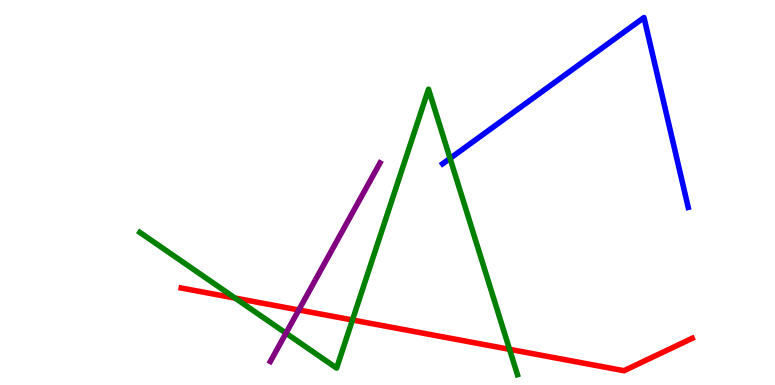[{'lines': ['blue', 'red'], 'intersections': []}, {'lines': ['green', 'red'], 'intersections': [{'x': 3.03, 'y': 2.26}, {'x': 4.55, 'y': 1.69}, {'x': 6.57, 'y': 0.926}]}, {'lines': ['purple', 'red'], 'intersections': [{'x': 3.86, 'y': 1.95}]}, {'lines': ['blue', 'green'], 'intersections': [{'x': 5.81, 'y': 5.89}]}, {'lines': ['blue', 'purple'], 'intersections': []}, {'lines': ['green', 'purple'], 'intersections': [{'x': 3.69, 'y': 1.35}]}]